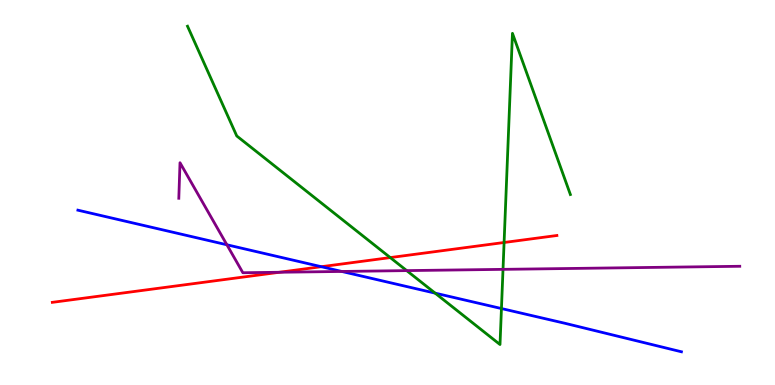[{'lines': ['blue', 'red'], 'intersections': [{'x': 4.15, 'y': 3.07}]}, {'lines': ['green', 'red'], 'intersections': [{'x': 5.04, 'y': 3.31}, {'x': 6.5, 'y': 3.7}]}, {'lines': ['purple', 'red'], 'intersections': [{'x': 3.61, 'y': 2.93}]}, {'lines': ['blue', 'green'], 'intersections': [{'x': 5.61, 'y': 2.39}, {'x': 6.47, 'y': 1.99}]}, {'lines': ['blue', 'purple'], 'intersections': [{'x': 2.93, 'y': 3.64}, {'x': 4.41, 'y': 2.95}]}, {'lines': ['green', 'purple'], 'intersections': [{'x': 5.25, 'y': 2.97}, {'x': 6.49, 'y': 3.0}]}]